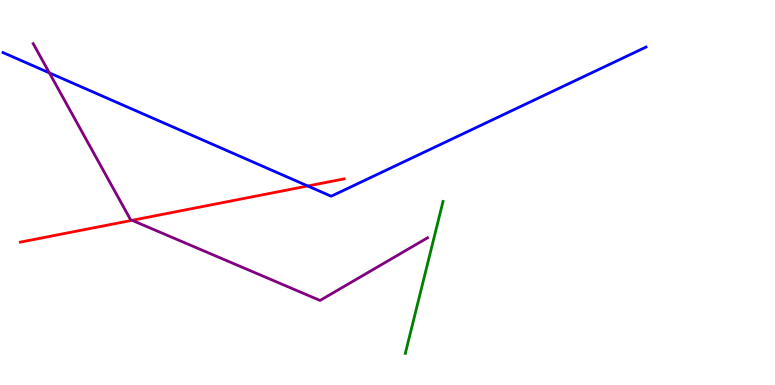[{'lines': ['blue', 'red'], 'intersections': [{'x': 3.97, 'y': 5.17}]}, {'lines': ['green', 'red'], 'intersections': []}, {'lines': ['purple', 'red'], 'intersections': [{'x': 1.7, 'y': 4.28}]}, {'lines': ['blue', 'green'], 'intersections': []}, {'lines': ['blue', 'purple'], 'intersections': [{'x': 0.637, 'y': 8.11}]}, {'lines': ['green', 'purple'], 'intersections': []}]